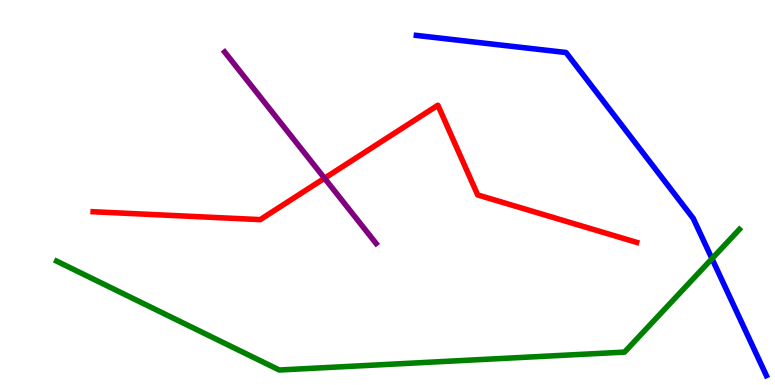[{'lines': ['blue', 'red'], 'intersections': []}, {'lines': ['green', 'red'], 'intersections': []}, {'lines': ['purple', 'red'], 'intersections': [{'x': 4.19, 'y': 5.37}]}, {'lines': ['blue', 'green'], 'intersections': [{'x': 9.19, 'y': 3.28}]}, {'lines': ['blue', 'purple'], 'intersections': []}, {'lines': ['green', 'purple'], 'intersections': []}]